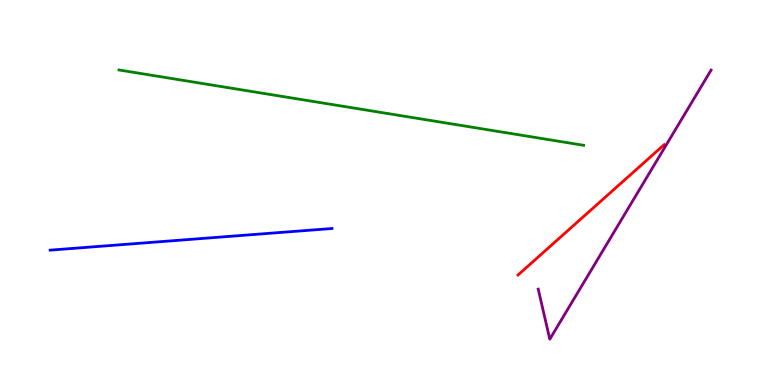[{'lines': ['blue', 'red'], 'intersections': []}, {'lines': ['green', 'red'], 'intersections': []}, {'lines': ['purple', 'red'], 'intersections': []}, {'lines': ['blue', 'green'], 'intersections': []}, {'lines': ['blue', 'purple'], 'intersections': []}, {'lines': ['green', 'purple'], 'intersections': []}]